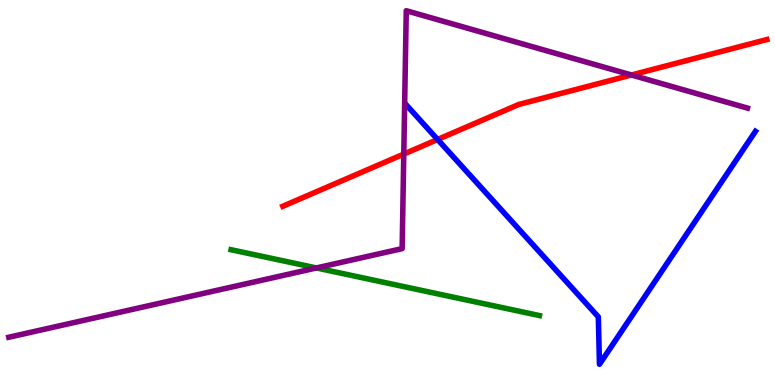[{'lines': ['blue', 'red'], 'intersections': [{'x': 5.65, 'y': 6.38}]}, {'lines': ['green', 'red'], 'intersections': []}, {'lines': ['purple', 'red'], 'intersections': [{'x': 5.21, 'y': 6.0}, {'x': 8.15, 'y': 8.05}]}, {'lines': ['blue', 'green'], 'intersections': []}, {'lines': ['blue', 'purple'], 'intersections': []}, {'lines': ['green', 'purple'], 'intersections': [{'x': 4.08, 'y': 3.04}]}]